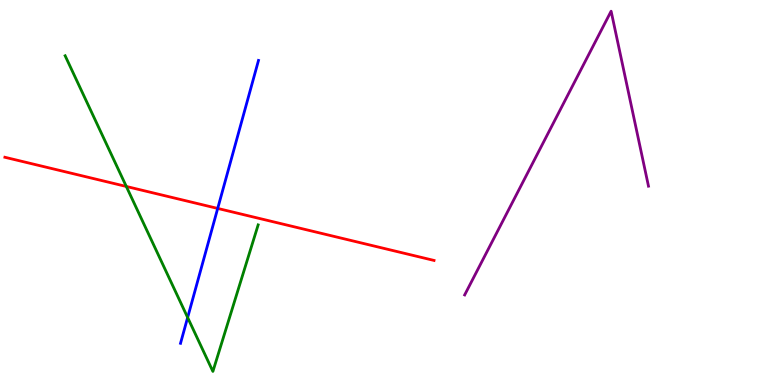[{'lines': ['blue', 'red'], 'intersections': [{'x': 2.81, 'y': 4.59}]}, {'lines': ['green', 'red'], 'intersections': [{'x': 1.63, 'y': 5.16}]}, {'lines': ['purple', 'red'], 'intersections': []}, {'lines': ['blue', 'green'], 'intersections': [{'x': 2.42, 'y': 1.75}]}, {'lines': ['blue', 'purple'], 'intersections': []}, {'lines': ['green', 'purple'], 'intersections': []}]